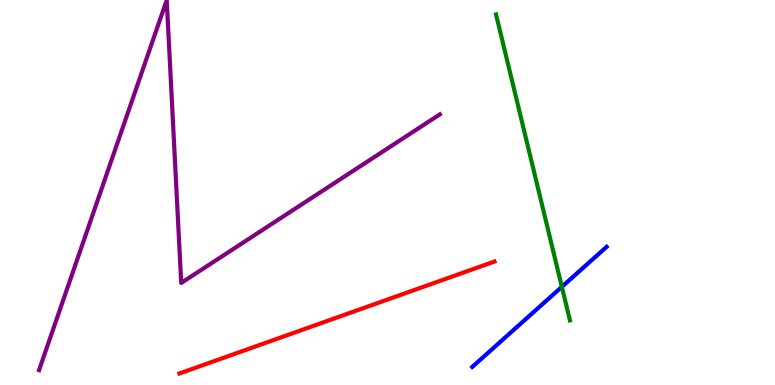[{'lines': ['blue', 'red'], 'intersections': []}, {'lines': ['green', 'red'], 'intersections': []}, {'lines': ['purple', 'red'], 'intersections': []}, {'lines': ['blue', 'green'], 'intersections': [{'x': 7.25, 'y': 2.55}]}, {'lines': ['blue', 'purple'], 'intersections': []}, {'lines': ['green', 'purple'], 'intersections': []}]